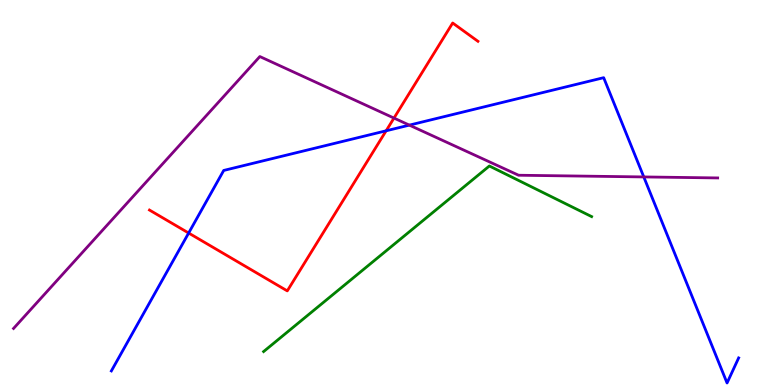[{'lines': ['blue', 'red'], 'intersections': [{'x': 2.43, 'y': 3.95}, {'x': 4.98, 'y': 6.6}]}, {'lines': ['green', 'red'], 'intersections': []}, {'lines': ['purple', 'red'], 'intersections': [{'x': 5.08, 'y': 6.93}]}, {'lines': ['blue', 'green'], 'intersections': []}, {'lines': ['blue', 'purple'], 'intersections': [{'x': 5.28, 'y': 6.75}, {'x': 8.31, 'y': 5.4}]}, {'lines': ['green', 'purple'], 'intersections': []}]